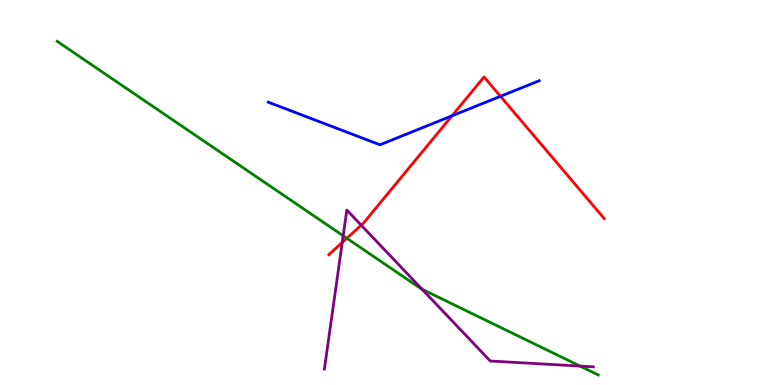[{'lines': ['blue', 'red'], 'intersections': [{'x': 5.83, 'y': 6.99}, {'x': 6.46, 'y': 7.5}]}, {'lines': ['green', 'red'], 'intersections': [{'x': 4.48, 'y': 3.81}]}, {'lines': ['purple', 'red'], 'intersections': [{'x': 4.42, 'y': 3.7}, {'x': 4.66, 'y': 4.15}]}, {'lines': ['blue', 'green'], 'intersections': []}, {'lines': ['blue', 'purple'], 'intersections': []}, {'lines': ['green', 'purple'], 'intersections': [{'x': 4.43, 'y': 3.88}, {'x': 5.45, 'y': 2.49}, {'x': 7.48, 'y': 0.491}]}]